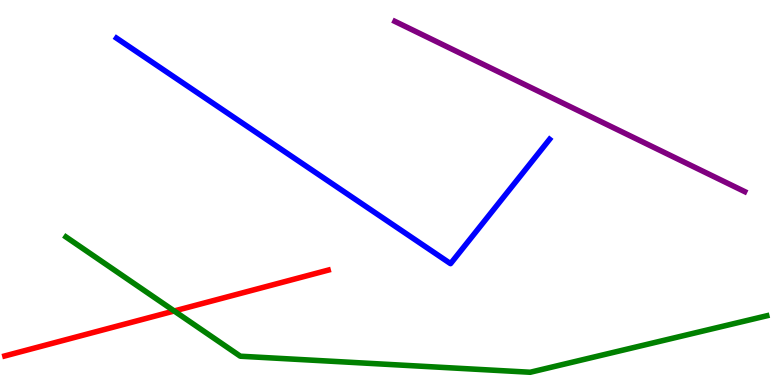[{'lines': ['blue', 'red'], 'intersections': []}, {'lines': ['green', 'red'], 'intersections': [{'x': 2.25, 'y': 1.92}]}, {'lines': ['purple', 'red'], 'intersections': []}, {'lines': ['blue', 'green'], 'intersections': []}, {'lines': ['blue', 'purple'], 'intersections': []}, {'lines': ['green', 'purple'], 'intersections': []}]